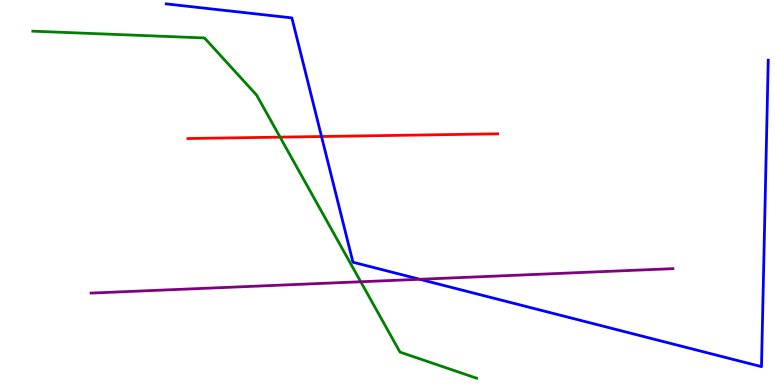[{'lines': ['blue', 'red'], 'intersections': [{'x': 4.15, 'y': 6.45}]}, {'lines': ['green', 'red'], 'intersections': [{'x': 3.61, 'y': 6.44}]}, {'lines': ['purple', 'red'], 'intersections': []}, {'lines': ['blue', 'green'], 'intersections': []}, {'lines': ['blue', 'purple'], 'intersections': [{'x': 5.42, 'y': 2.75}]}, {'lines': ['green', 'purple'], 'intersections': [{'x': 4.65, 'y': 2.68}]}]